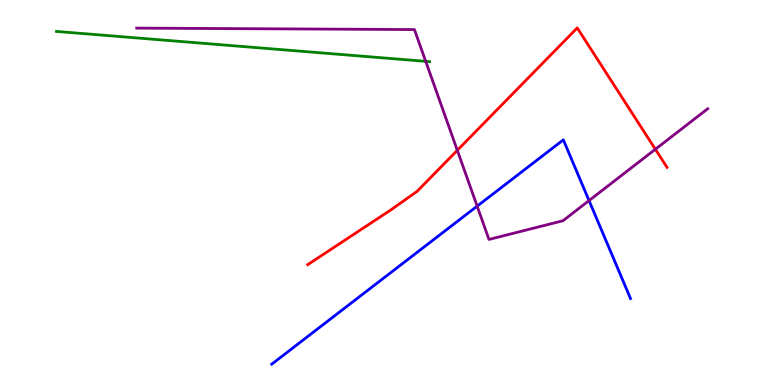[{'lines': ['blue', 'red'], 'intersections': []}, {'lines': ['green', 'red'], 'intersections': []}, {'lines': ['purple', 'red'], 'intersections': [{'x': 5.9, 'y': 6.1}, {'x': 8.46, 'y': 6.12}]}, {'lines': ['blue', 'green'], 'intersections': []}, {'lines': ['blue', 'purple'], 'intersections': [{'x': 6.16, 'y': 4.65}, {'x': 7.6, 'y': 4.79}]}, {'lines': ['green', 'purple'], 'intersections': [{'x': 5.49, 'y': 8.41}]}]